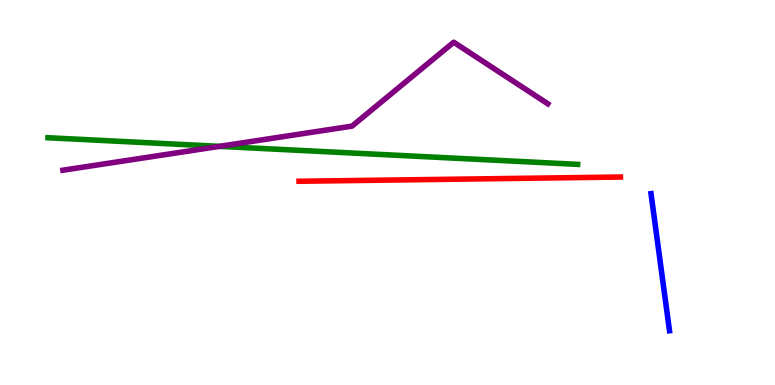[{'lines': ['blue', 'red'], 'intersections': []}, {'lines': ['green', 'red'], 'intersections': []}, {'lines': ['purple', 'red'], 'intersections': []}, {'lines': ['blue', 'green'], 'intersections': []}, {'lines': ['blue', 'purple'], 'intersections': []}, {'lines': ['green', 'purple'], 'intersections': [{'x': 2.83, 'y': 6.2}]}]